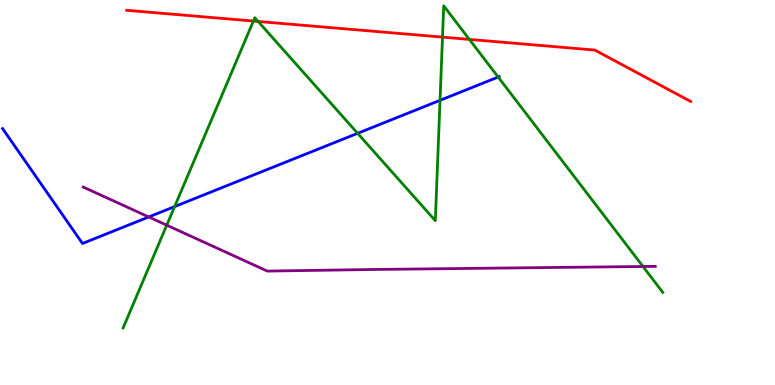[{'lines': ['blue', 'red'], 'intersections': []}, {'lines': ['green', 'red'], 'intersections': [{'x': 3.27, 'y': 9.45}, {'x': 3.33, 'y': 9.44}, {'x': 5.71, 'y': 9.04}, {'x': 6.06, 'y': 8.98}]}, {'lines': ['purple', 'red'], 'intersections': []}, {'lines': ['blue', 'green'], 'intersections': [{'x': 2.25, 'y': 4.63}, {'x': 4.61, 'y': 6.54}, {'x': 5.68, 'y': 7.39}, {'x': 6.43, 'y': 8.0}]}, {'lines': ['blue', 'purple'], 'intersections': [{'x': 1.92, 'y': 4.36}]}, {'lines': ['green', 'purple'], 'intersections': [{'x': 2.15, 'y': 4.15}, {'x': 8.3, 'y': 3.08}]}]